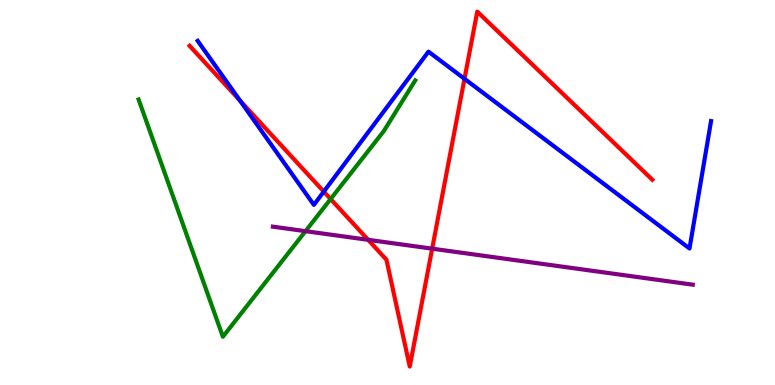[{'lines': ['blue', 'red'], 'intersections': [{'x': 3.1, 'y': 7.39}, {'x': 4.18, 'y': 5.02}, {'x': 5.99, 'y': 7.95}]}, {'lines': ['green', 'red'], 'intersections': [{'x': 4.27, 'y': 4.83}]}, {'lines': ['purple', 'red'], 'intersections': [{'x': 4.75, 'y': 3.77}, {'x': 5.58, 'y': 3.54}]}, {'lines': ['blue', 'green'], 'intersections': []}, {'lines': ['blue', 'purple'], 'intersections': []}, {'lines': ['green', 'purple'], 'intersections': [{'x': 3.94, 'y': 4.0}]}]